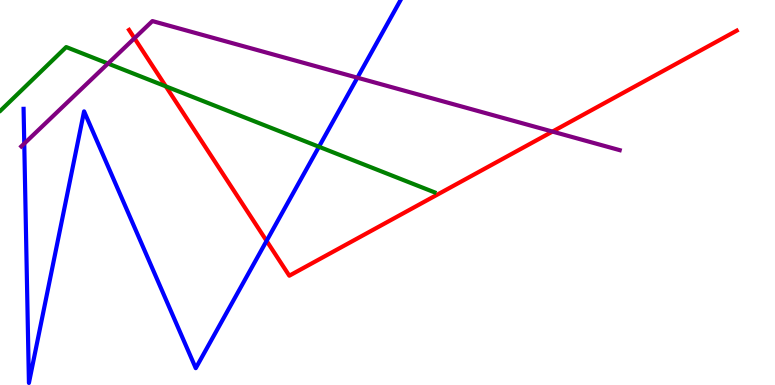[{'lines': ['blue', 'red'], 'intersections': [{'x': 3.44, 'y': 3.74}]}, {'lines': ['green', 'red'], 'intersections': [{'x': 2.14, 'y': 7.76}]}, {'lines': ['purple', 'red'], 'intersections': [{'x': 1.74, 'y': 9.01}, {'x': 7.13, 'y': 6.58}]}, {'lines': ['blue', 'green'], 'intersections': [{'x': 4.12, 'y': 6.19}]}, {'lines': ['blue', 'purple'], 'intersections': [{'x': 0.313, 'y': 6.27}, {'x': 4.61, 'y': 7.98}]}, {'lines': ['green', 'purple'], 'intersections': [{'x': 1.39, 'y': 8.35}]}]